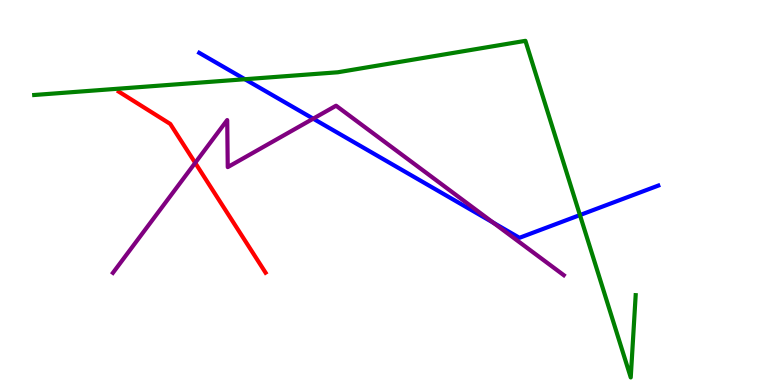[{'lines': ['blue', 'red'], 'intersections': []}, {'lines': ['green', 'red'], 'intersections': []}, {'lines': ['purple', 'red'], 'intersections': [{'x': 2.52, 'y': 5.77}]}, {'lines': ['blue', 'green'], 'intersections': [{'x': 3.16, 'y': 7.94}, {'x': 7.48, 'y': 4.41}]}, {'lines': ['blue', 'purple'], 'intersections': [{'x': 4.04, 'y': 6.92}, {'x': 6.36, 'y': 4.22}]}, {'lines': ['green', 'purple'], 'intersections': []}]